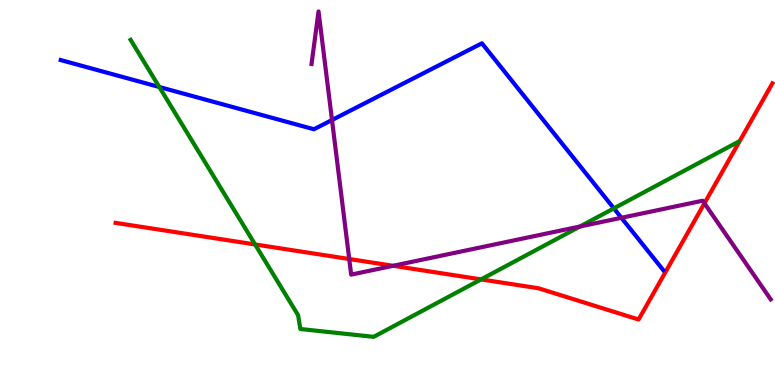[{'lines': ['blue', 'red'], 'intersections': []}, {'lines': ['green', 'red'], 'intersections': [{'x': 3.29, 'y': 3.65}, {'x': 6.21, 'y': 2.74}]}, {'lines': ['purple', 'red'], 'intersections': [{'x': 4.51, 'y': 3.27}, {'x': 5.07, 'y': 3.1}, {'x': 9.09, 'y': 4.72}]}, {'lines': ['blue', 'green'], 'intersections': [{'x': 2.06, 'y': 7.74}, {'x': 7.92, 'y': 4.59}]}, {'lines': ['blue', 'purple'], 'intersections': [{'x': 4.28, 'y': 6.88}, {'x': 8.02, 'y': 4.34}]}, {'lines': ['green', 'purple'], 'intersections': [{'x': 7.48, 'y': 4.12}]}]